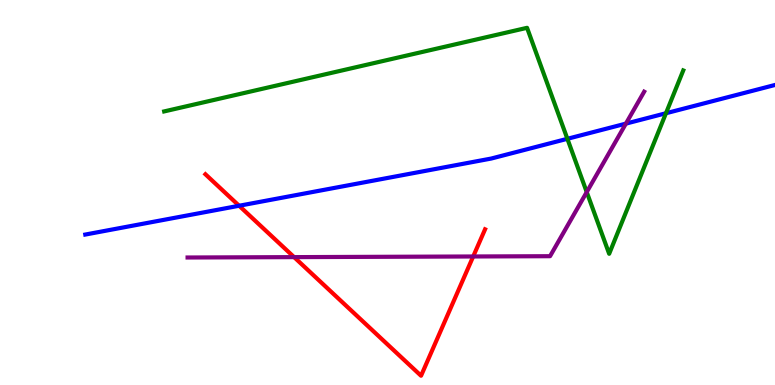[{'lines': ['blue', 'red'], 'intersections': [{'x': 3.09, 'y': 4.66}]}, {'lines': ['green', 'red'], 'intersections': []}, {'lines': ['purple', 'red'], 'intersections': [{'x': 3.79, 'y': 3.32}, {'x': 6.11, 'y': 3.34}]}, {'lines': ['blue', 'green'], 'intersections': [{'x': 7.32, 'y': 6.39}, {'x': 8.59, 'y': 7.06}]}, {'lines': ['blue', 'purple'], 'intersections': [{'x': 8.08, 'y': 6.79}]}, {'lines': ['green', 'purple'], 'intersections': [{'x': 7.57, 'y': 5.01}]}]